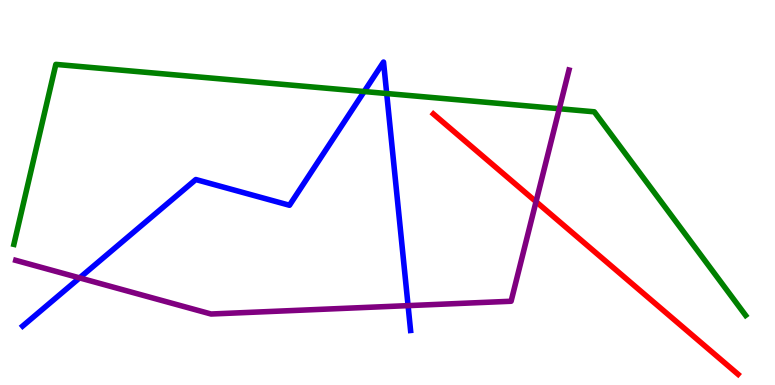[{'lines': ['blue', 'red'], 'intersections': []}, {'lines': ['green', 'red'], 'intersections': []}, {'lines': ['purple', 'red'], 'intersections': [{'x': 6.92, 'y': 4.76}]}, {'lines': ['blue', 'green'], 'intersections': [{'x': 4.7, 'y': 7.62}, {'x': 4.99, 'y': 7.57}]}, {'lines': ['blue', 'purple'], 'intersections': [{'x': 1.03, 'y': 2.78}, {'x': 5.27, 'y': 2.06}]}, {'lines': ['green', 'purple'], 'intersections': [{'x': 7.22, 'y': 7.18}]}]